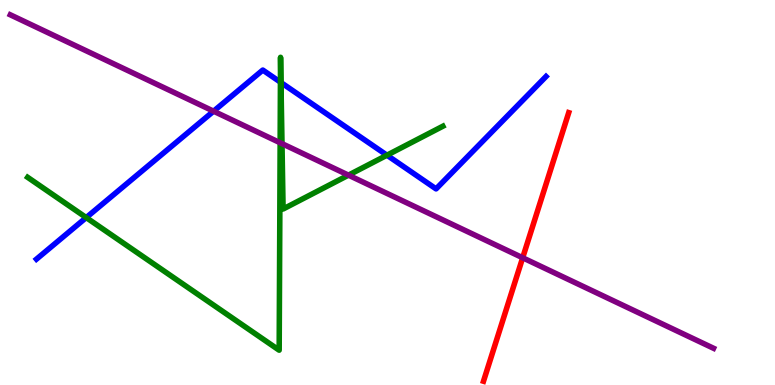[{'lines': ['blue', 'red'], 'intersections': []}, {'lines': ['green', 'red'], 'intersections': []}, {'lines': ['purple', 'red'], 'intersections': [{'x': 6.74, 'y': 3.3}]}, {'lines': ['blue', 'green'], 'intersections': [{'x': 1.11, 'y': 4.35}, {'x': 3.62, 'y': 7.87}, {'x': 3.63, 'y': 7.86}, {'x': 4.99, 'y': 5.97}]}, {'lines': ['blue', 'purple'], 'intersections': [{'x': 2.76, 'y': 7.11}]}, {'lines': ['green', 'purple'], 'intersections': [{'x': 3.61, 'y': 6.29}, {'x': 3.64, 'y': 6.27}, {'x': 4.5, 'y': 5.45}]}]